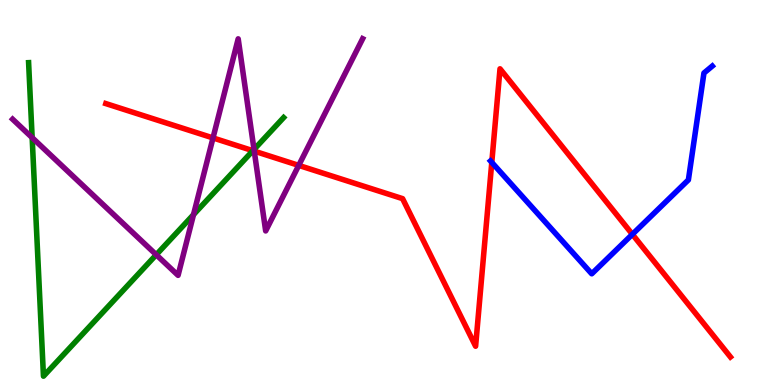[{'lines': ['blue', 'red'], 'intersections': [{'x': 6.35, 'y': 5.78}, {'x': 8.16, 'y': 3.91}]}, {'lines': ['green', 'red'], 'intersections': [{'x': 3.26, 'y': 6.09}]}, {'lines': ['purple', 'red'], 'intersections': [{'x': 2.75, 'y': 6.42}, {'x': 3.28, 'y': 6.07}, {'x': 3.85, 'y': 5.7}]}, {'lines': ['blue', 'green'], 'intersections': []}, {'lines': ['blue', 'purple'], 'intersections': []}, {'lines': ['green', 'purple'], 'intersections': [{'x': 0.415, 'y': 6.42}, {'x': 2.02, 'y': 3.38}, {'x': 2.5, 'y': 4.43}, {'x': 3.28, 'y': 6.12}]}]